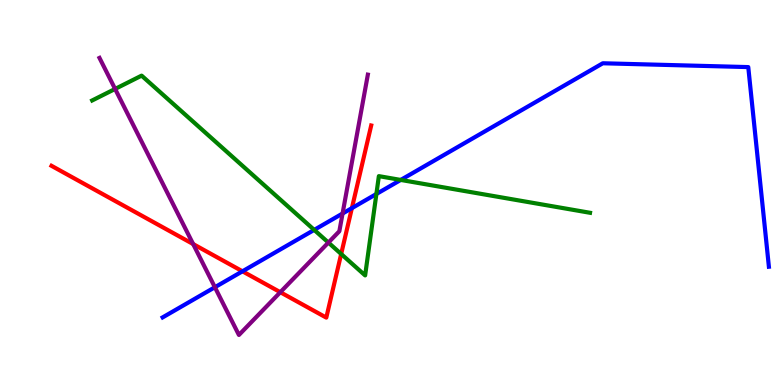[{'lines': ['blue', 'red'], 'intersections': [{'x': 3.13, 'y': 2.95}, {'x': 4.54, 'y': 4.59}]}, {'lines': ['green', 'red'], 'intersections': [{'x': 4.4, 'y': 3.4}]}, {'lines': ['purple', 'red'], 'intersections': [{'x': 2.49, 'y': 3.66}, {'x': 3.62, 'y': 2.41}]}, {'lines': ['blue', 'green'], 'intersections': [{'x': 4.05, 'y': 4.03}, {'x': 4.86, 'y': 4.96}, {'x': 5.17, 'y': 5.33}]}, {'lines': ['blue', 'purple'], 'intersections': [{'x': 2.77, 'y': 2.54}, {'x': 4.42, 'y': 4.45}]}, {'lines': ['green', 'purple'], 'intersections': [{'x': 1.49, 'y': 7.69}, {'x': 4.24, 'y': 3.7}]}]